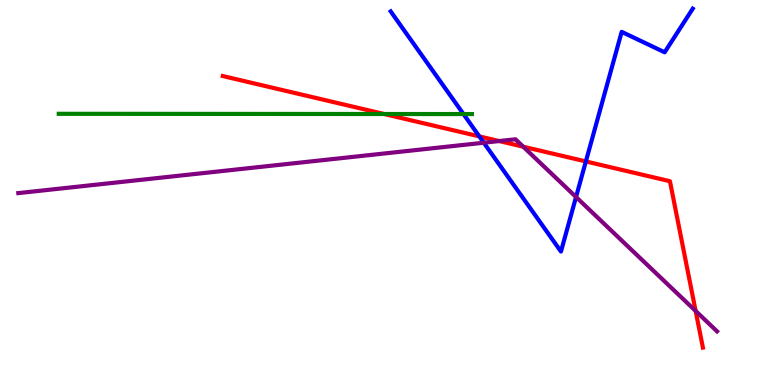[{'lines': ['blue', 'red'], 'intersections': [{'x': 6.18, 'y': 6.46}, {'x': 7.56, 'y': 5.81}]}, {'lines': ['green', 'red'], 'intersections': [{'x': 4.96, 'y': 7.04}]}, {'lines': ['purple', 'red'], 'intersections': [{'x': 6.44, 'y': 6.34}, {'x': 6.75, 'y': 6.19}, {'x': 8.98, 'y': 1.92}]}, {'lines': ['blue', 'green'], 'intersections': [{'x': 5.98, 'y': 7.04}]}, {'lines': ['blue', 'purple'], 'intersections': [{'x': 6.24, 'y': 6.29}, {'x': 7.43, 'y': 4.88}]}, {'lines': ['green', 'purple'], 'intersections': []}]